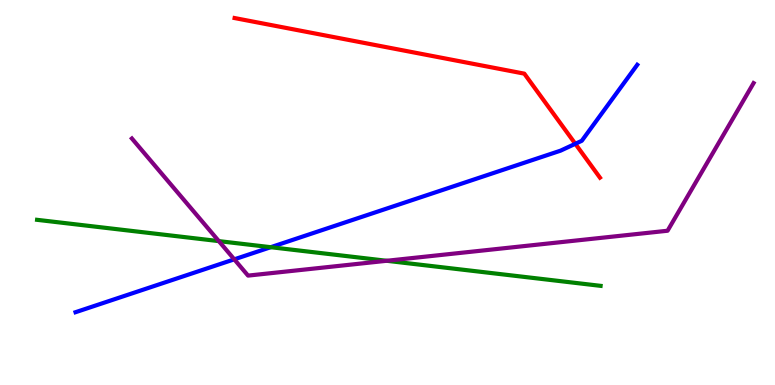[{'lines': ['blue', 'red'], 'intersections': [{'x': 7.42, 'y': 6.27}]}, {'lines': ['green', 'red'], 'intersections': []}, {'lines': ['purple', 'red'], 'intersections': []}, {'lines': ['blue', 'green'], 'intersections': [{'x': 3.49, 'y': 3.58}]}, {'lines': ['blue', 'purple'], 'intersections': [{'x': 3.02, 'y': 3.26}]}, {'lines': ['green', 'purple'], 'intersections': [{'x': 2.82, 'y': 3.74}, {'x': 4.99, 'y': 3.23}]}]